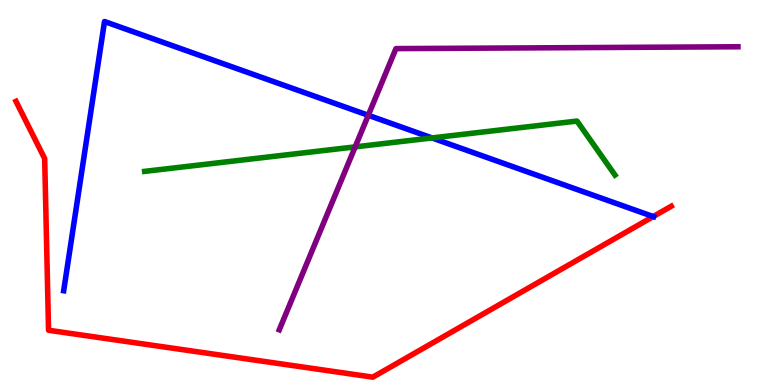[{'lines': ['blue', 'red'], 'intersections': [{'x': 8.43, 'y': 4.37}]}, {'lines': ['green', 'red'], 'intersections': []}, {'lines': ['purple', 'red'], 'intersections': []}, {'lines': ['blue', 'green'], 'intersections': [{'x': 5.57, 'y': 6.42}]}, {'lines': ['blue', 'purple'], 'intersections': [{'x': 4.75, 'y': 7.01}]}, {'lines': ['green', 'purple'], 'intersections': [{'x': 4.58, 'y': 6.19}]}]